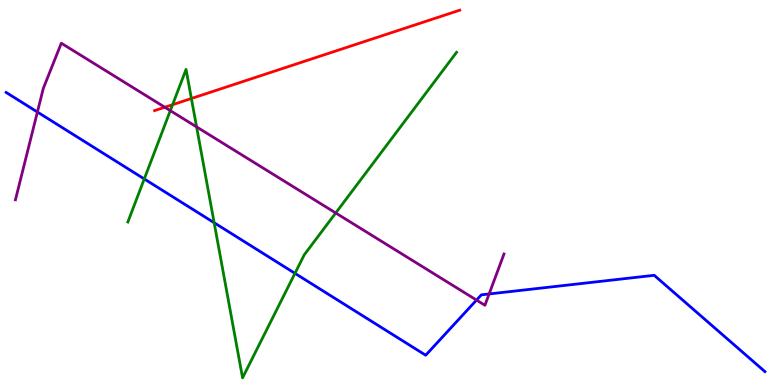[{'lines': ['blue', 'red'], 'intersections': []}, {'lines': ['green', 'red'], 'intersections': [{'x': 2.23, 'y': 7.28}, {'x': 2.47, 'y': 7.44}]}, {'lines': ['purple', 'red'], 'intersections': [{'x': 2.13, 'y': 7.21}]}, {'lines': ['blue', 'green'], 'intersections': [{'x': 1.86, 'y': 5.35}, {'x': 2.76, 'y': 4.21}, {'x': 3.81, 'y': 2.9}]}, {'lines': ['blue', 'purple'], 'intersections': [{'x': 0.483, 'y': 7.09}, {'x': 6.15, 'y': 2.21}, {'x': 6.31, 'y': 2.36}]}, {'lines': ['green', 'purple'], 'intersections': [{'x': 2.2, 'y': 7.13}, {'x': 2.54, 'y': 6.7}, {'x': 4.33, 'y': 4.47}]}]